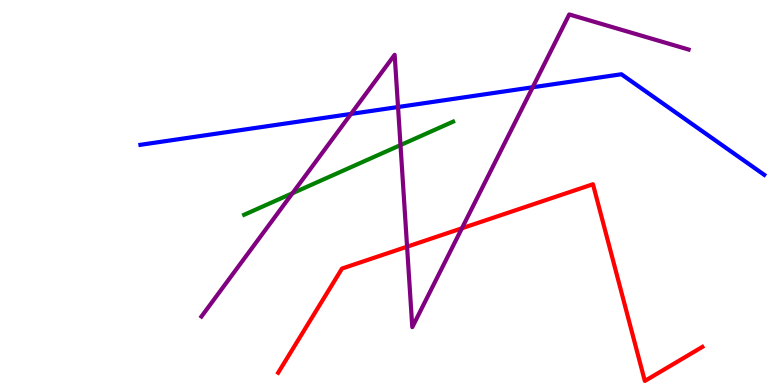[{'lines': ['blue', 'red'], 'intersections': []}, {'lines': ['green', 'red'], 'intersections': []}, {'lines': ['purple', 'red'], 'intersections': [{'x': 5.25, 'y': 3.59}, {'x': 5.96, 'y': 4.07}]}, {'lines': ['blue', 'green'], 'intersections': []}, {'lines': ['blue', 'purple'], 'intersections': [{'x': 4.53, 'y': 7.04}, {'x': 5.14, 'y': 7.22}, {'x': 6.87, 'y': 7.73}]}, {'lines': ['green', 'purple'], 'intersections': [{'x': 3.77, 'y': 4.98}, {'x': 5.17, 'y': 6.23}]}]